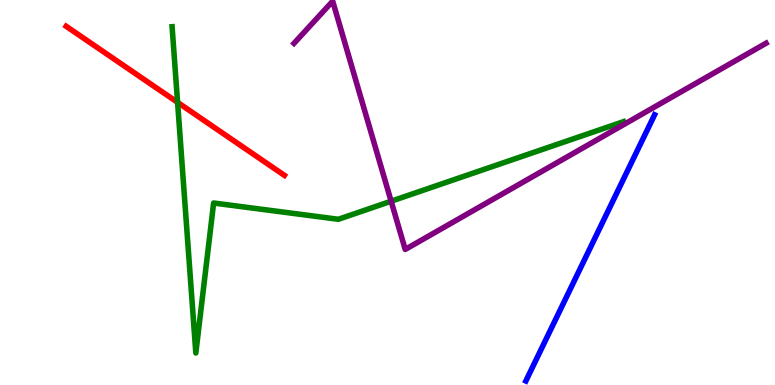[{'lines': ['blue', 'red'], 'intersections': []}, {'lines': ['green', 'red'], 'intersections': [{'x': 2.29, 'y': 7.34}]}, {'lines': ['purple', 'red'], 'intersections': []}, {'lines': ['blue', 'green'], 'intersections': []}, {'lines': ['blue', 'purple'], 'intersections': []}, {'lines': ['green', 'purple'], 'intersections': [{'x': 5.05, 'y': 4.77}]}]